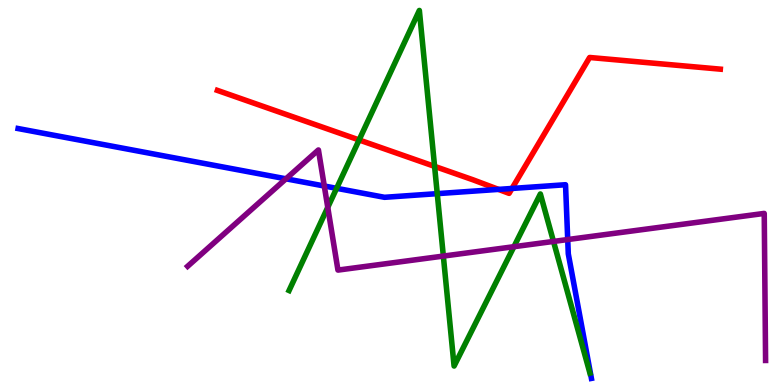[{'lines': ['blue', 'red'], 'intersections': [{'x': 6.43, 'y': 5.08}, {'x': 6.61, 'y': 5.11}]}, {'lines': ['green', 'red'], 'intersections': [{'x': 4.63, 'y': 6.36}, {'x': 5.61, 'y': 5.68}]}, {'lines': ['purple', 'red'], 'intersections': []}, {'lines': ['blue', 'green'], 'intersections': [{'x': 4.34, 'y': 5.11}, {'x': 5.64, 'y': 4.97}]}, {'lines': ['blue', 'purple'], 'intersections': [{'x': 3.69, 'y': 5.36}, {'x': 4.18, 'y': 5.17}, {'x': 7.33, 'y': 3.78}]}, {'lines': ['green', 'purple'], 'intersections': [{'x': 4.23, 'y': 4.61}, {'x': 5.72, 'y': 3.35}, {'x': 6.63, 'y': 3.59}, {'x': 7.14, 'y': 3.73}]}]